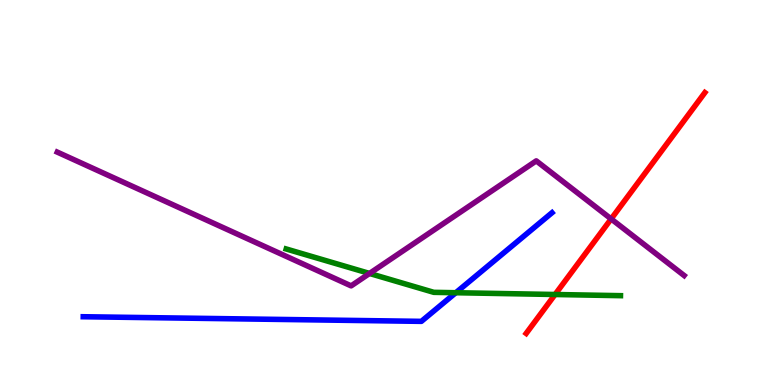[{'lines': ['blue', 'red'], 'intersections': []}, {'lines': ['green', 'red'], 'intersections': [{'x': 7.16, 'y': 2.35}]}, {'lines': ['purple', 'red'], 'intersections': [{'x': 7.89, 'y': 4.31}]}, {'lines': ['blue', 'green'], 'intersections': [{'x': 5.88, 'y': 2.4}]}, {'lines': ['blue', 'purple'], 'intersections': []}, {'lines': ['green', 'purple'], 'intersections': [{'x': 4.77, 'y': 2.9}]}]